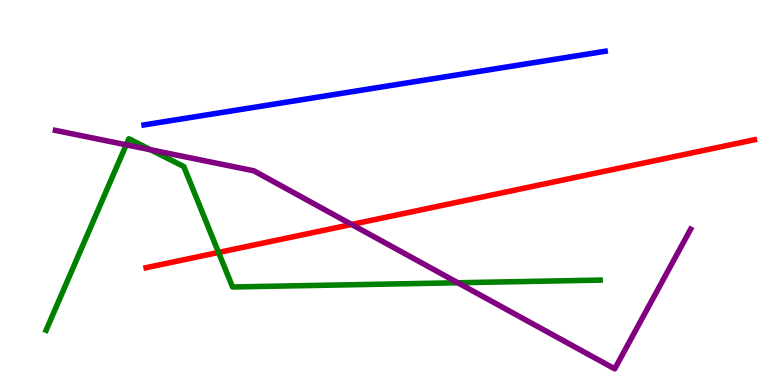[{'lines': ['blue', 'red'], 'intersections': []}, {'lines': ['green', 'red'], 'intersections': [{'x': 2.82, 'y': 3.44}]}, {'lines': ['purple', 'red'], 'intersections': [{'x': 4.54, 'y': 4.17}]}, {'lines': ['blue', 'green'], 'intersections': []}, {'lines': ['blue', 'purple'], 'intersections': []}, {'lines': ['green', 'purple'], 'intersections': [{'x': 1.63, 'y': 6.24}, {'x': 1.94, 'y': 6.11}, {'x': 5.91, 'y': 2.66}]}]